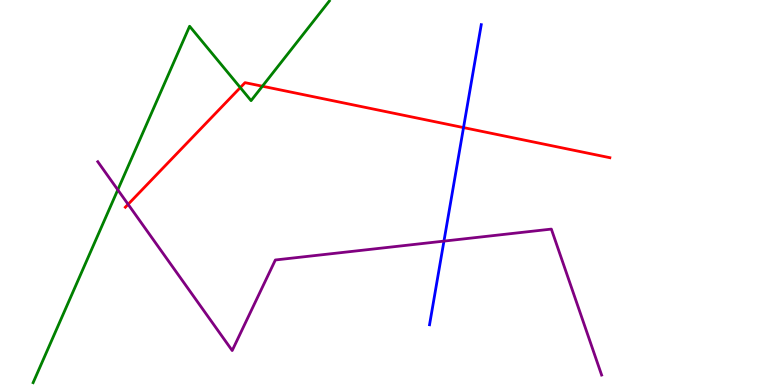[{'lines': ['blue', 'red'], 'intersections': [{'x': 5.98, 'y': 6.69}]}, {'lines': ['green', 'red'], 'intersections': [{'x': 3.1, 'y': 7.72}, {'x': 3.39, 'y': 7.76}]}, {'lines': ['purple', 'red'], 'intersections': [{'x': 1.65, 'y': 4.69}]}, {'lines': ['blue', 'green'], 'intersections': []}, {'lines': ['blue', 'purple'], 'intersections': [{'x': 5.73, 'y': 3.74}]}, {'lines': ['green', 'purple'], 'intersections': [{'x': 1.52, 'y': 5.07}]}]